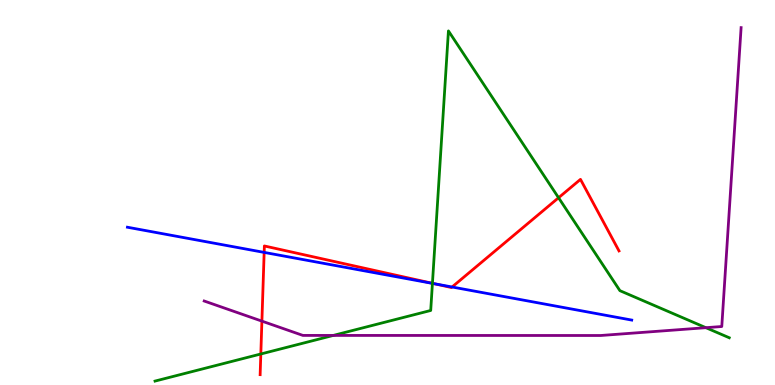[{'lines': ['blue', 'red'], 'intersections': [{'x': 3.41, 'y': 3.44}, {'x': 5.6, 'y': 2.63}, {'x': 5.83, 'y': 2.55}]}, {'lines': ['green', 'red'], 'intersections': [{'x': 3.37, 'y': 0.805}, {'x': 5.58, 'y': 2.64}, {'x': 7.21, 'y': 4.86}]}, {'lines': ['purple', 'red'], 'intersections': [{'x': 3.38, 'y': 1.66}]}, {'lines': ['blue', 'green'], 'intersections': [{'x': 5.58, 'y': 2.64}]}, {'lines': ['blue', 'purple'], 'intersections': []}, {'lines': ['green', 'purple'], 'intersections': [{'x': 4.3, 'y': 1.29}, {'x': 9.11, 'y': 1.49}]}]